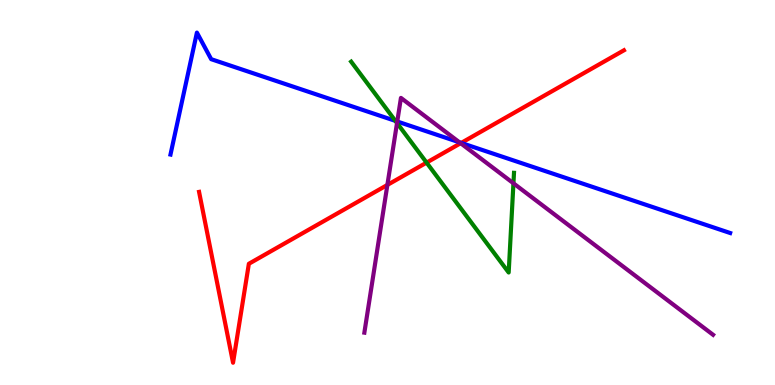[{'lines': ['blue', 'red'], 'intersections': [{'x': 5.95, 'y': 6.29}]}, {'lines': ['green', 'red'], 'intersections': [{'x': 5.5, 'y': 5.78}]}, {'lines': ['purple', 'red'], 'intersections': [{'x': 5.0, 'y': 5.2}, {'x': 5.94, 'y': 6.28}]}, {'lines': ['blue', 'green'], 'intersections': [{'x': 5.1, 'y': 6.86}]}, {'lines': ['blue', 'purple'], 'intersections': [{'x': 5.13, 'y': 6.84}, {'x': 5.93, 'y': 6.3}]}, {'lines': ['green', 'purple'], 'intersections': [{'x': 5.12, 'y': 6.8}, {'x': 6.63, 'y': 5.24}]}]